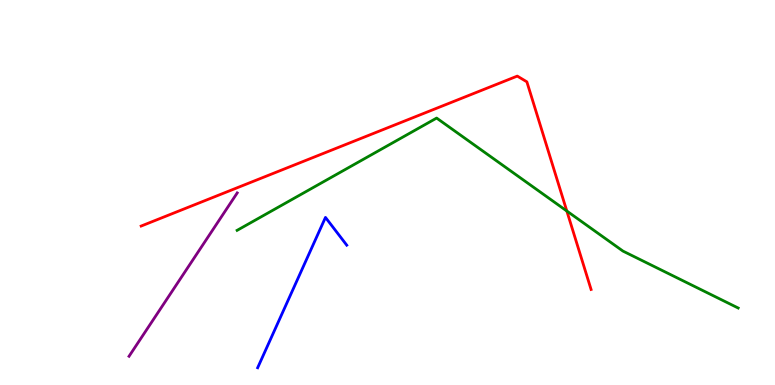[{'lines': ['blue', 'red'], 'intersections': []}, {'lines': ['green', 'red'], 'intersections': [{'x': 7.31, 'y': 4.52}]}, {'lines': ['purple', 'red'], 'intersections': []}, {'lines': ['blue', 'green'], 'intersections': []}, {'lines': ['blue', 'purple'], 'intersections': []}, {'lines': ['green', 'purple'], 'intersections': []}]